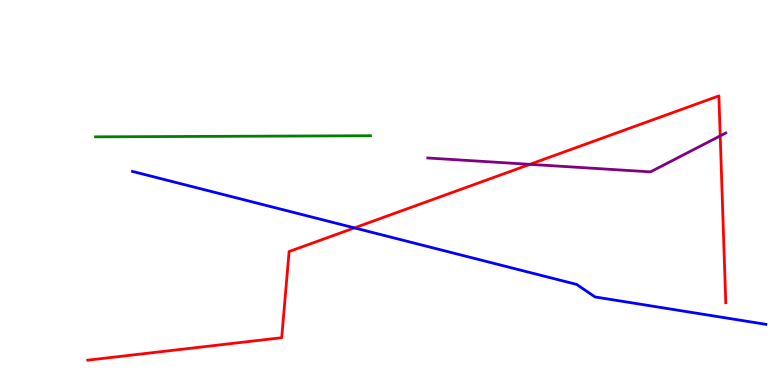[{'lines': ['blue', 'red'], 'intersections': [{'x': 4.57, 'y': 4.08}]}, {'lines': ['green', 'red'], 'intersections': []}, {'lines': ['purple', 'red'], 'intersections': [{'x': 6.84, 'y': 5.73}, {'x': 9.29, 'y': 6.47}]}, {'lines': ['blue', 'green'], 'intersections': []}, {'lines': ['blue', 'purple'], 'intersections': []}, {'lines': ['green', 'purple'], 'intersections': []}]